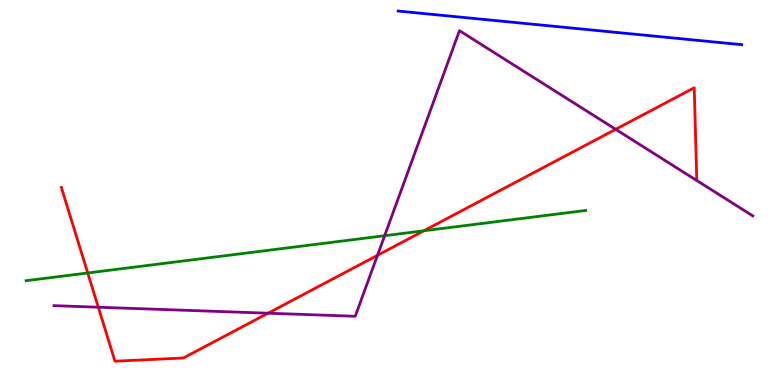[{'lines': ['blue', 'red'], 'intersections': []}, {'lines': ['green', 'red'], 'intersections': [{'x': 1.13, 'y': 2.91}, {'x': 5.47, 'y': 4.01}]}, {'lines': ['purple', 'red'], 'intersections': [{'x': 1.27, 'y': 2.02}, {'x': 3.46, 'y': 1.86}, {'x': 4.87, 'y': 3.37}, {'x': 7.94, 'y': 6.64}]}, {'lines': ['blue', 'green'], 'intersections': []}, {'lines': ['blue', 'purple'], 'intersections': []}, {'lines': ['green', 'purple'], 'intersections': [{'x': 4.96, 'y': 3.88}]}]